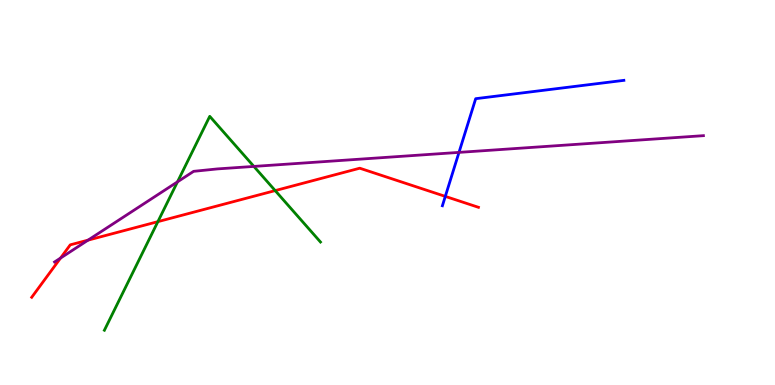[{'lines': ['blue', 'red'], 'intersections': [{'x': 5.75, 'y': 4.9}]}, {'lines': ['green', 'red'], 'intersections': [{'x': 2.04, 'y': 4.24}, {'x': 3.55, 'y': 5.05}]}, {'lines': ['purple', 'red'], 'intersections': [{'x': 0.781, 'y': 3.3}, {'x': 1.14, 'y': 3.76}]}, {'lines': ['blue', 'green'], 'intersections': []}, {'lines': ['blue', 'purple'], 'intersections': [{'x': 5.92, 'y': 6.04}]}, {'lines': ['green', 'purple'], 'intersections': [{'x': 2.29, 'y': 5.28}, {'x': 3.28, 'y': 5.68}]}]